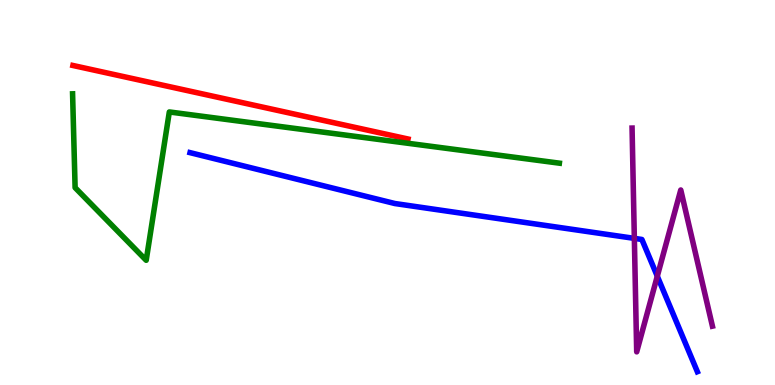[{'lines': ['blue', 'red'], 'intersections': []}, {'lines': ['green', 'red'], 'intersections': []}, {'lines': ['purple', 'red'], 'intersections': []}, {'lines': ['blue', 'green'], 'intersections': []}, {'lines': ['blue', 'purple'], 'intersections': [{'x': 8.19, 'y': 3.81}, {'x': 8.48, 'y': 2.83}]}, {'lines': ['green', 'purple'], 'intersections': []}]